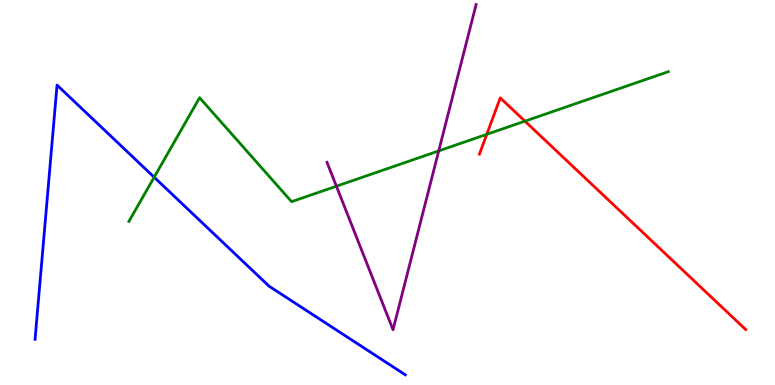[{'lines': ['blue', 'red'], 'intersections': []}, {'lines': ['green', 'red'], 'intersections': [{'x': 6.28, 'y': 6.51}, {'x': 6.77, 'y': 6.85}]}, {'lines': ['purple', 'red'], 'intersections': []}, {'lines': ['blue', 'green'], 'intersections': [{'x': 1.99, 'y': 5.4}]}, {'lines': ['blue', 'purple'], 'intersections': []}, {'lines': ['green', 'purple'], 'intersections': [{'x': 4.34, 'y': 5.16}, {'x': 5.66, 'y': 6.08}]}]